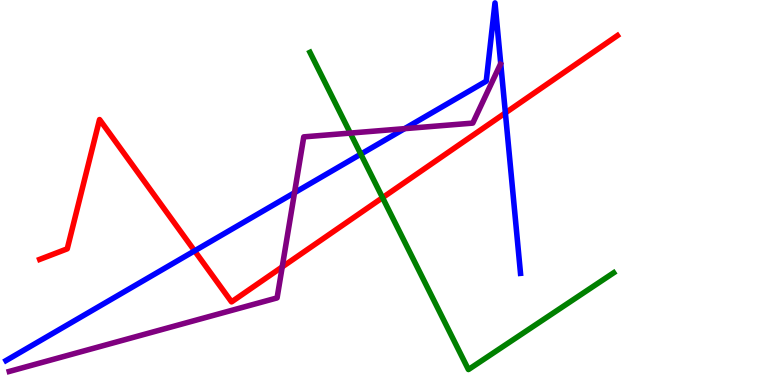[{'lines': ['blue', 'red'], 'intersections': [{'x': 2.51, 'y': 3.48}, {'x': 6.52, 'y': 7.07}]}, {'lines': ['green', 'red'], 'intersections': [{'x': 4.94, 'y': 4.87}]}, {'lines': ['purple', 'red'], 'intersections': [{'x': 3.64, 'y': 3.07}]}, {'lines': ['blue', 'green'], 'intersections': [{'x': 4.66, 'y': 6.0}]}, {'lines': ['blue', 'purple'], 'intersections': [{'x': 3.8, 'y': 4.99}, {'x': 5.22, 'y': 6.66}]}, {'lines': ['green', 'purple'], 'intersections': [{'x': 4.52, 'y': 6.54}]}]